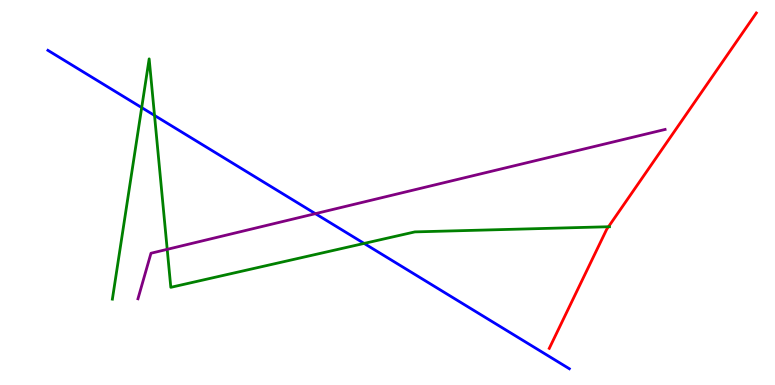[{'lines': ['blue', 'red'], 'intersections': []}, {'lines': ['green', 'red'], 'intersections': [{'x': 7.85, 'y': 4.11}]}, {'lines': ['purple', 'red'], 'intersections': []}, {'lines': ['blue', 'green'], 'intersections': [{'x': 1.83, 'y': 7.2}, {'x': 1.99, 'y': 7.0}, {'x': 4.7, 'y': 3.68}]}, {'lines': ['blue', 'purple'], 'intersections': [{'x': 4.07, 'y': 4.45}]}, {'lines': ['green', 'purple'], 'intersections': [{'x': 2.16, 'y': 3.52}]}]